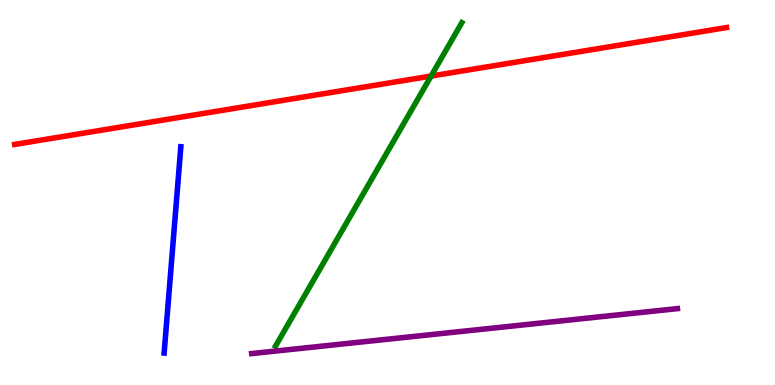[{'lines': ['blue', 'red'], 'intersections': []}, {'lines': ['green', 'red'], 'intersections': [{'x': 5.56, 'y': 8.02}]}, {'lines': ['purple', 'red'], 'intersections': []}, {'lines': ['blue', 'green'], 'intersections': []}, {'lines': ['blue', 'purple'], 'intersections': []}, {'lines': ['green', 'purple'], 'intersections': []}]